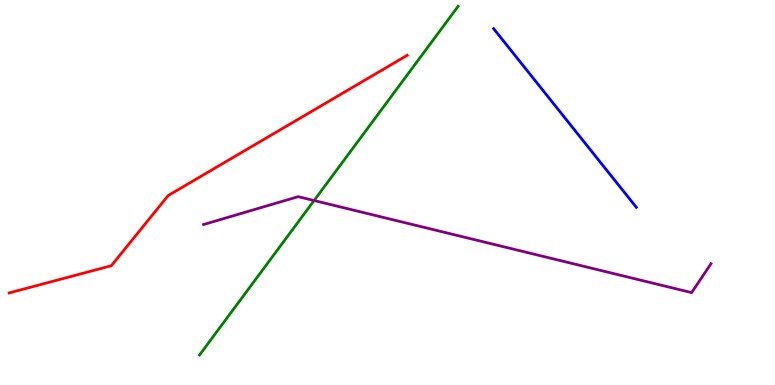[{'lines': ['blue', 'red'], 'intersections': []}, {'lines': ['green', 'red'], 'intersections': []}, {'lines': ['purple', 'red'], 'intersections': []}, {'lines': ['blue', 'green'], 'intersections': []}, {'lines': ['blue', 'purple'], 'intersections': []}, {'lines': ['green', 'purple'], 'intersections': [{'x': 4.05, 'y': 4.79}]}]